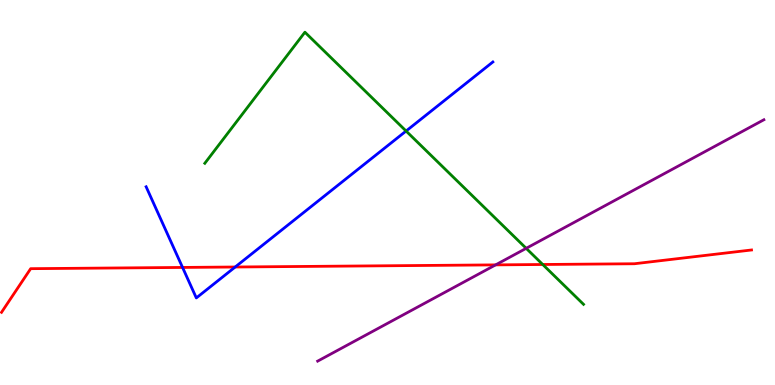[{'lines': ['blue', 'red'], 'intersections': [{'x': 2.36, 'y': 3.05}, {'x': 3.03, 'y': 3.06}]}, {'lines': ['green', 'red'], 'intersections': [{'x': 7.0, 'y': 3.13}]}, {'lines': ['purple', 'red'], 'intersections': [{'x': 6.39, 'y': 3.12}]}, {'lines': ['blue', 'green'], 'intersections': [{'x': 5.24, 'y': 6.6}]}, {'lines': ['blue', 'purple'], 'intersections': []}, {'lines': ['green', 'purple'], 'intersections': [{'x': 6.79, 'y': 3.55}]}]